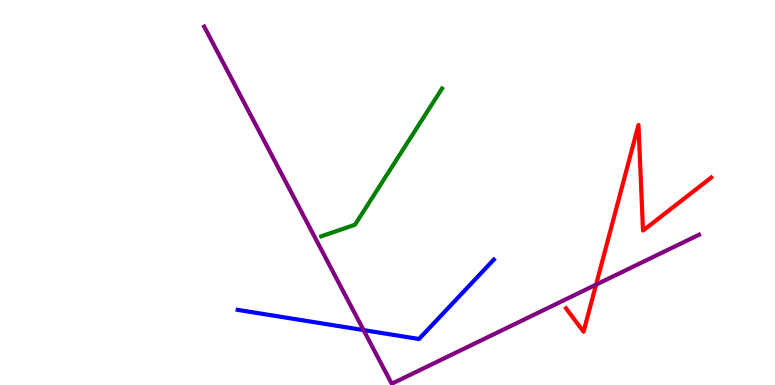[{'lines': ['blue', 'red'], 'intersections': []}, {'lines': ['green', 'red'], 'intersections': []}, {'lines': ['purple', 'red'], 'intersections': [{'x': 7.69, 'y': 2.61}]}, {'lines': ['blue', 'green'], 'intersections': []}, {'lines': ['blue', 'purple'], 'intersections': [{'x': 4.69, 'y': 1.43}]}, {'lines': ['green', 'purple'], 'intersections': []}]